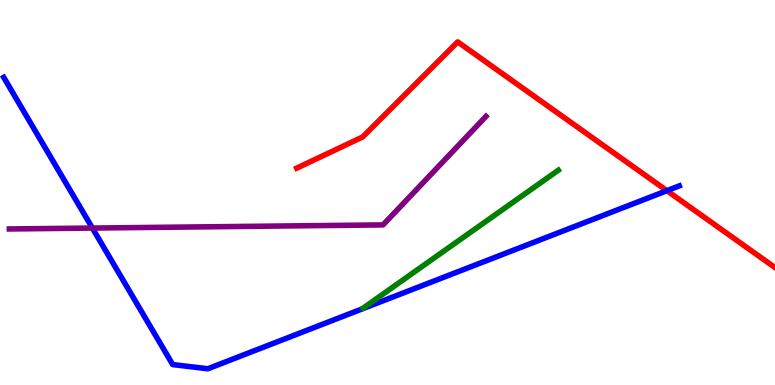[{'lines': ['blue', 'red'], 'intersections': [{'x': 8.61, 'y': 5.05}]}, {'lines': ['green', 'red'], 'intersections': []}, {'lines': ['purple', 'red'], 'intersections': []}, {'lines': ['blue', 'green'], 'intersections': []}, {'lines': ['blue', 'purple'], 'intersections': [{'x': 1.19, 'y': 4.08}]}, {'lines': ['green', 'purple'], 'intersections': []}]